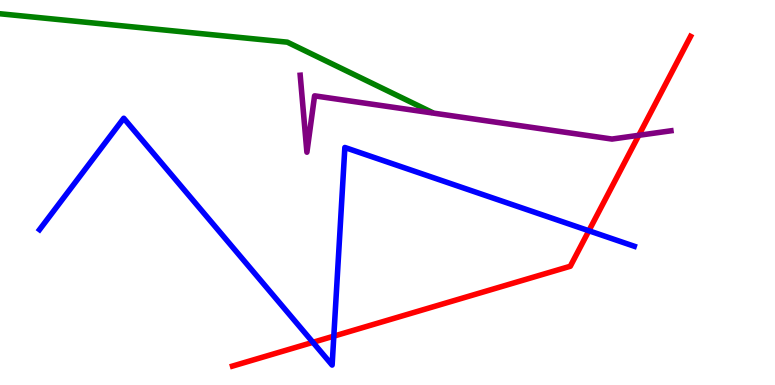[{'lines': ['blue', 'red'], 'intersections': [{'x': 4.04, 'y': 1.11}, {'x': 4.31, 'y': 1.27}, {'x': 7.6, 'y': 4.01}]}, {'lines': ['green', 'red'], 'intersections': []}, {'lines': ['purple', 'red'], 'intersections': [{'x': 8.24, 'y': 6.49}]}, {'lines': ['blue', 'green'], 'intersections': []}, {'lines': ['blue', 'purple'], 'intersections': []}, {'lines': ['green', 'purple'], 'intersections': []}]